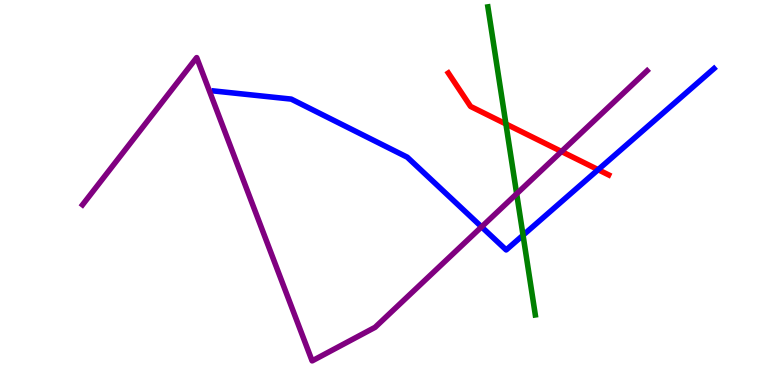[{'lines': ['blue', 'red'], 'intersections': [{'x': 7.72, 'y': 5.59}]}, {'lines': ['green', 'red'], 'intersections': [{'x': 6.53, 'y': 6.78}]}, {'lines': ['purple', 'red'], 'intersections': [{'x': 7.24, 'y': 6.06}]}, {'lines': ['blue', 'green'], 'intersections': [{'x': 6.75, 'y': 3.89}]}, {'lines': ['blue', 'purple'], 'intersections': [{'x': 6.21, 'y': 4.11}]}, {'lines': ['green', 'purple'], 'intersections': [{'x': 6.67, 'y': 4.97}]}]